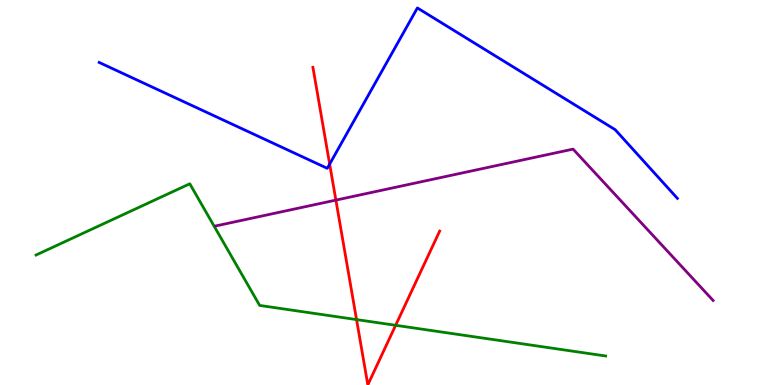[{'lines': ['blue', 'red'], 'intersections': [{'x': 4.25, 'y': 5.74}]}, {'lines': ['green', 'red'], 'intersections': [{'x': 4.6, 'y': 1.7}, {'x': 5.11, 'y': 1.55}]}, {'lines': ['purple', 'red'], 'intersections': [{'x': 4.33, 'y': 4.8}]}, {'lines': ['blue', 'green'], 'intersections': []}, {'lines': ['blue', 'purple'], 'intersections': []}, {'lines': ['green', 'purple'], 'intersections': []}]